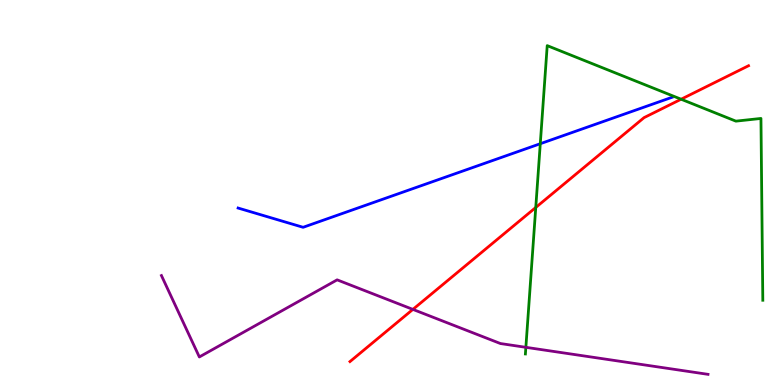[{'lines': ['blue', 'red'], 'intersections': []}, {'lines': ['green', 'red'], 'intersections': [{'x': 6.91, 'y': 4.61}, {'x': 8.79, 'y': 7.42}]}, {'lines': ['purple', 'red'], 'intersections': [{'x': 5.33, 'y': 1.96}]}, {'lines': ['blue', 'green'], 'intersections': [{'x': 6.97, 'y': 6.27}]}, {'lines': ['blue', 'purple'], 'intersections': []}, {'lines': ['green', 'purple'], 'intersections': [{'x': 6.79, 'y': 0.979}]}]